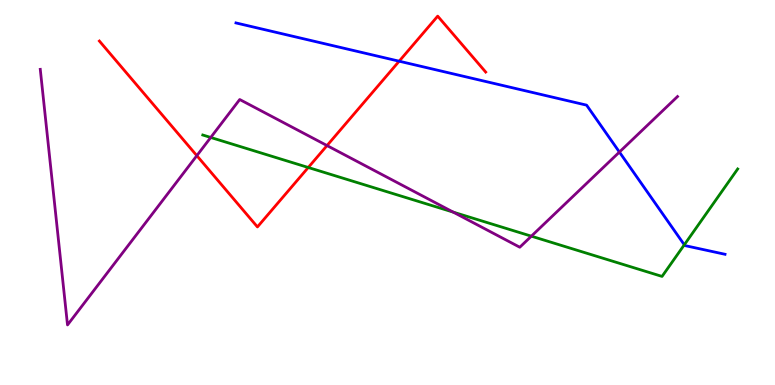[{'lines': ['blue', 'red'], 'intersections': [{'x': 5.15, 'y': 8.41}]}, {'lines': ['green', 'red'], 'intersections': [{'x': 3.98, 'y': 5.65}]}, {'lines': ['purple', 'red'], 'intersections': [{'x': 2.54, 'y': 5.96}, {'x': 4.22, 'y': 6.22}]}, {'lines': ['blue', 'green'], 'intersections': [{'x': 8.83, 'y': 3.64}]}, {'lines': ['blue', 'purple'], 'intersections': [{'x': 7.99, 'y': 6.05}]}, {'lines': ['green', 'purple'], 'intersections': [{'x': 2.72, 'y': 6.43}, {'x': 5.85, 'y': 4.49}, {'x': 6.86, 'y': 3.87}]}]